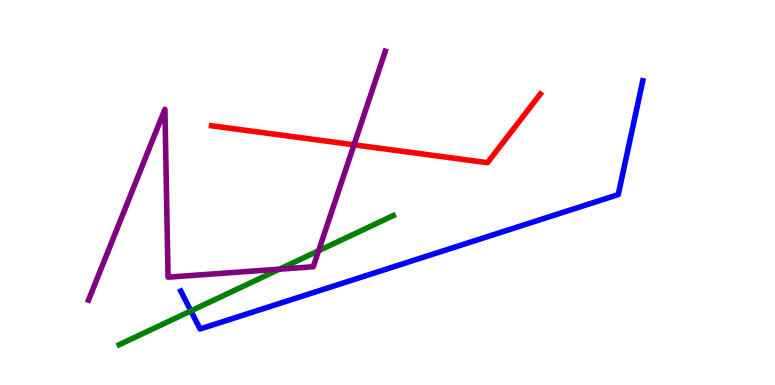[{'lines': ['blue', 'red'], 'intersections': []}, {'lines': ['green', 'red'], 'intersections': []}, {'lines': ['purple', 'red'], 'intersections': [{'x': 4.57, 'y': 6.24}]}, {'lines': ['blue', 'green'], 'intersections': [{'x': 2.46, 'y': 1.92}]}, {'lines': ['blue', 'purple'], 'intersections': []}, {'lines': ['green', 'purple'], 'intersections': [{'x': 3.61, 'y': 3.01}, {'x': 4.11, 'y': 3.49}]}]